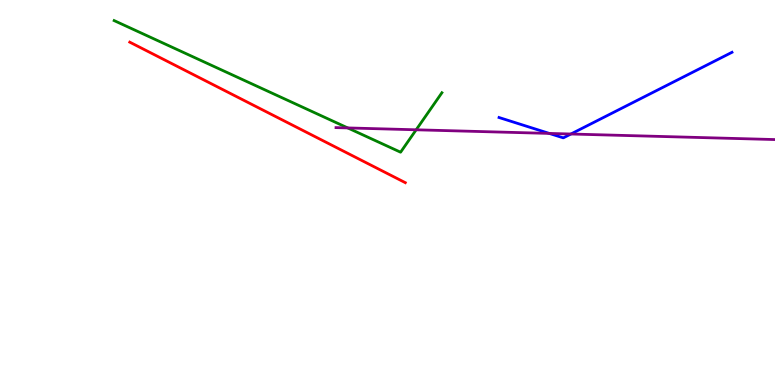[{'lines': ['blue', 'red'], 'intersections': []}, {'lines': ['green', 'red'], 'intersections': []}, {'lines': ['purple', 'red'], 'intersections': []}, {'lines': ['blue', 'green'], 'intersections': []}, {'lines': ['blue', 'purple'], 'intersections': [{'x': 7.09, 'y': 6.53}, {'x': 7.37, 'y': 6.52}]}, {'lines': ['green', 'purple'], 'intersections': [{'x': 4.49, 'y': 6.68}, {'x': 5.37, 'y': 6.63}]}]